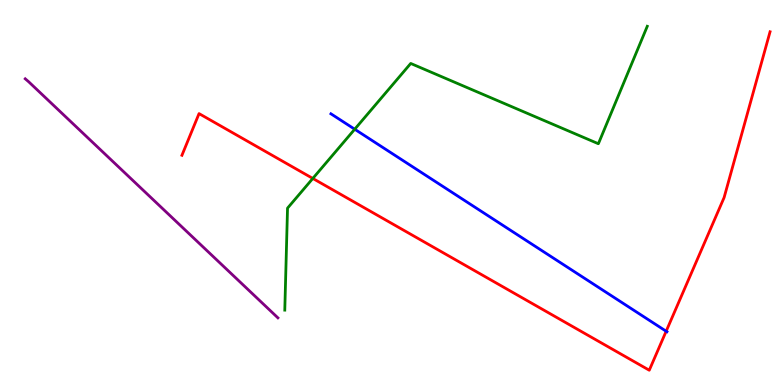[{'lines': ['blue', 'red'], 'intersections': [{'x': 8.6, 'y': 1.4}]}, {'lines': ['green', 'red'], 'intersections': [{'x': 4.04, 'y': 5.36}]}, {'lines': ['purple', 'red'], 'intersections': []}, {'lines': ['blue', 'green'], 'intersections': [{'x': 4.58, 'y': 6.64}]}, {'lines': ['blue', 'purple'], 'intersections': []}, {'lines': ['green', 'purple'], 'intersections': []}]